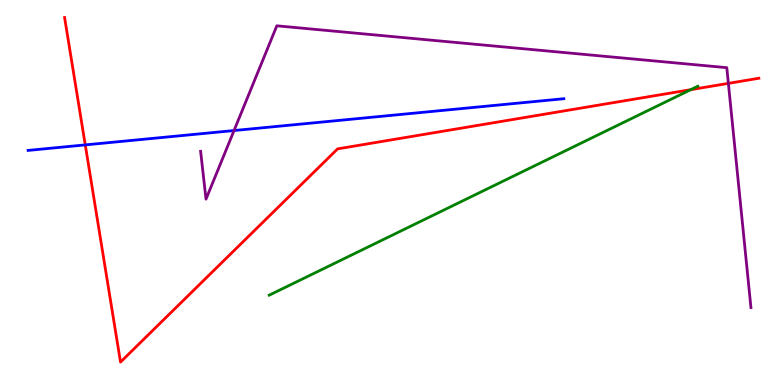[{'lines': ['blue', 'red'], 'intersections': [{'x': 1.1, 'y': 6.24}]}, {'lines': ['green', 'red'], 'intersections': [{'x': 8.91, 'y': 7.67}]}, {'lines': ['purple', 'red'], 'intersections': [{'x': 9.4, 'y': 7.83}]}, {'lines': ['blue', 'green'], 'intersections': []}, {'lines': ['blue', 'purple'], 'intersections': [{'x': 3.02, 'y': 6.61}]}, {'lines': ['green', 'purple'], 'intersections': []}]